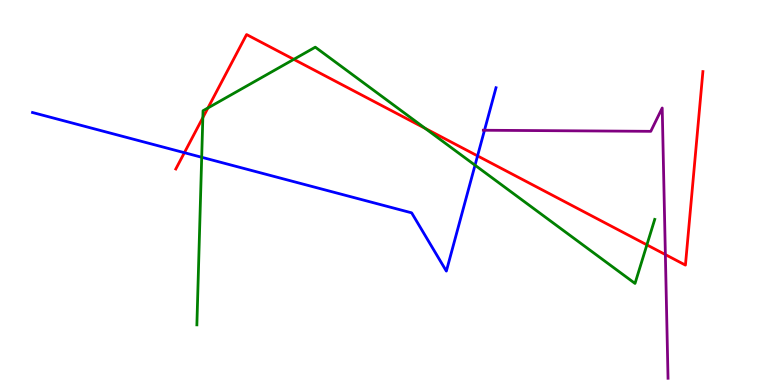[{'lines': ['blue', 'red'], 'intersections': [{'x': 2.38, 'y': 6.03}, {'x': 6.16, 'y': 5.95}]}, {'lines': ['green', 'red'], 'intersections': [{'x': 2.62, 'y': 6.94}, {'x': 2.68, 'y': 7.2}, {'x': 3.79, 'y': 8.46}, {'x': 5.49, 'y': 6.66}, {'x': 8.35, 'y': 3.64}]}, {'lines': ['purple', 'red'], 'intersections': [{'x': 8.59, 'y': 3.39}]}, {'lines': ['blue', 'green'], 'intersections': [{'x': 2.6, 'y': 5.92}, {'x': 6.13, 'y': 5.71}]}, {'lines': ['blue', 'purple'], 'intersections': [{'x': 6.25, 'y': 6.62}]}, {'lines': ['green', 'purple'], 'intersections': []}]